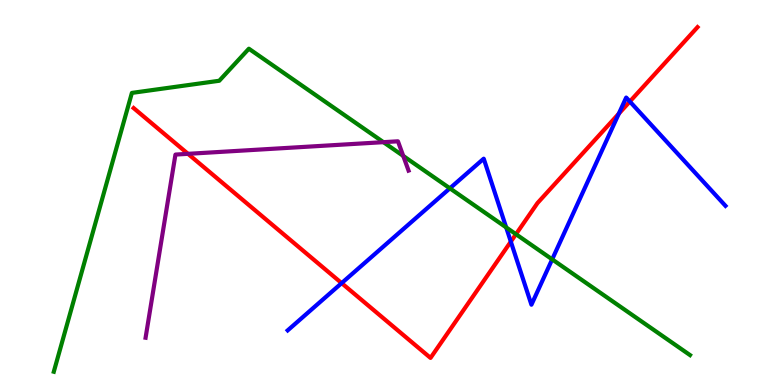[{'lines': ['blue', 'red'], 'intersections': [{'x': 4.41, 'y': 2.65}, {'x': 6.59, 'y': 3.72}, {'x': 7.98, 'y': 7.05}, {'x': 8.13, 'y': 7.36}]}, {'lines': ['green', 'red'], 'intersections': [{'x': 6.66, 'y': 3.92}]}, {'lines': ['purple', 'red'], 'intersections': [{'x': 2.43, 'y': 6.0}]}, {'lines': ['blue', 'green'], 'intersections': [{'x': 5.8, 'y': 5.11}, {'x': 6.53, 'y': 4.09}, {'x': 7.12, 'y': 3.26}]}, {'lines': ['blue', 'purple'], 'intersections': []}, {'lines': ['green', 'purple'], 'intersections': [{'x': 4.95, 'y': 6.31}, {'x': 5.2, 'y': 5.95}]}]